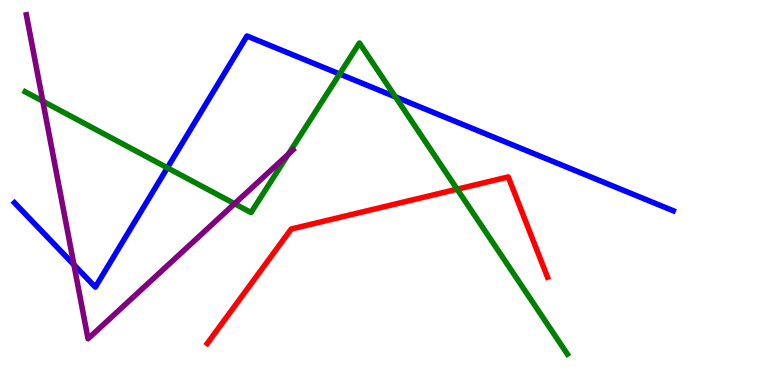[{'lines': ['blue', 'red'], 'intersections': []}, {'lines': ['green', 'red'], 'intersections': [{'x': 5.9, 'y': 5.09}]}, {'lines': ['purple', 'red'], 'intersections': []}, {'lines': ['blue', 'green'], 'intersections': [{'x': 2.16, 'y': 5.64}, {'x': 4.38, 'y': 8.08}, {'x': 5.1, 'y': 7.48}]}, {'lines': ['blue', 'purple'], 'intersections': [{'x': 0.954, 'y': 3.12}]}, {'lines': ['green', 'purple'], 'intersections': [{'x': 0.552, 'y': 7.37}, {'x': 3.03, 'y': 4.71}, {'x': 3.72, 'y': 6.0}]}]